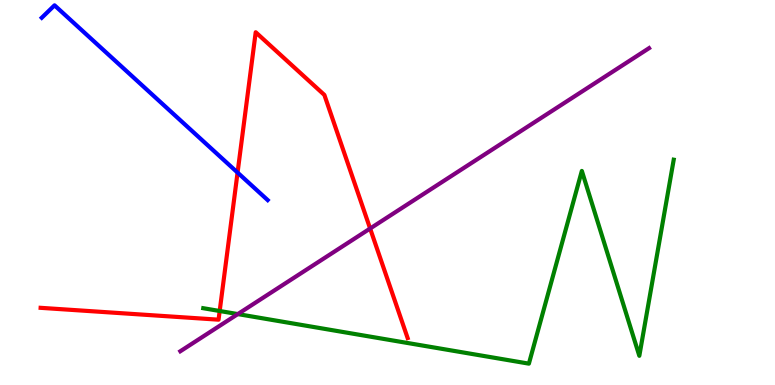[{'lines': ['blue', 'red'], 'intersections': [{'x': 3.07, 'y': 5.52}]}, {'lines': ['green', 'red'], 'intersections': [{'x': 2.83, 'y': 1.92}]}, {'lines': ['purple', 'red'], 'intersections': [{'x': 4.78, 'y': 4.06}]}, {'lines': ['blue', 'green'], 'intersections': []}, {'lines': ['blue', 'purple'], 'intersections': []}, {'lines': ['green', 'purple'], 'intersections': [{'x': 3.07, 'y': 1.84}]}]